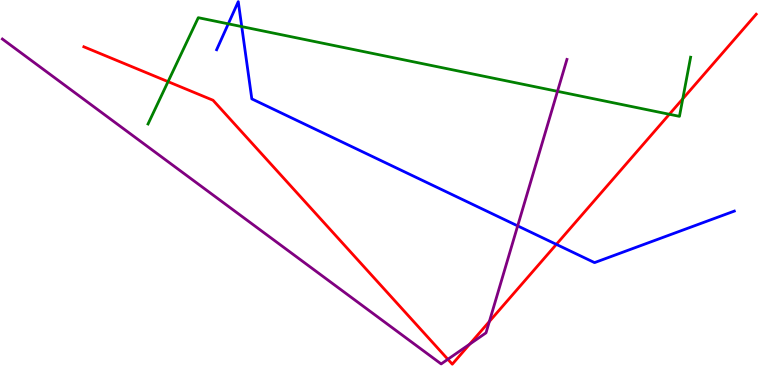[{'lines': ['blue', 'red'], 'intersections': [{'x': 7.18, 'y': 3.65}]}, {'lines': ['green', 'red'], 'intersections': [{'x': 2.17, 'y': 7.88}, {'x': 8.64, 'y': 7.03}, {'x': 8.81, 'y': 7.43}]}, {'lines': ['purple', 'red'], 'intersections': [{'x': 5.78, 'y': 0.668}, {'x': 6.06, 'y': 1.06}, {'x': 6.31, 'y': 1.65}]}, {'lines': ['blue', 'green'], 'intersections': [{'x': 2.95, 'y': 9.38}, {'x': 3.12, 'y': 9.31}]}, {'lines': ['blue', 'purple'], 'intersections': [{'x': 6.68, 'y': 4.13}]}, {'lines': ['green', 'purple'], 'intersections': [{'x': 7.19, 'y': 7.63}]}]